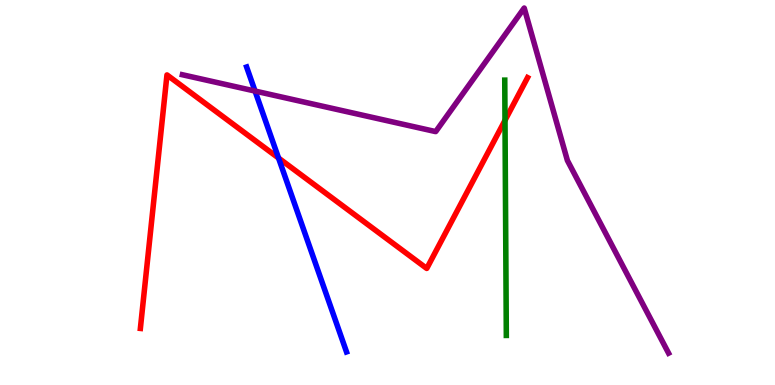[{'lines': ['blue', 'red'], 'intersections': [{'x': 3.59, 'y': 5.9}]}, {'lines': ['green', 'red'], 'intersections': [{'x': 6.52, 'y': 6.87}]}, {'lines': ['purple', 'red'], 'intersections': []}, {'lines': ['blue', 'green'], 'intersections': []}, {'lines': ['blue', 'purple'], 'intersections': [{'x': 3.29, 'y': 7.63}]}, {'lines': ['green', 'purple'], 'intersections': []}]